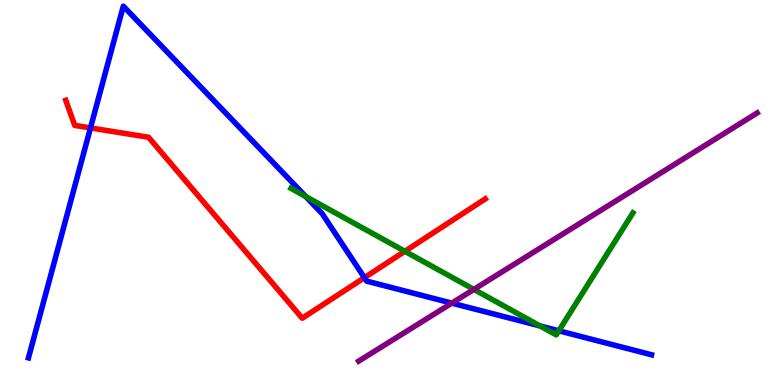[{'lines': ['blue', 'red'], 'intersections': [{'x': 1.17, 'y': 6.68}, {'x': 4.7, 'y': 2.79}]}, {'lines': ['green', 'red'], 'intersections': [{'x': 5.22, 'y': 3.47}]}, {'lines': ['purple', 'red'], 'intersections': []}, {'lines': ['blue', 'green'], 'intersections': [{'x': 3.95, 'y': 4.9}, {'x': 6.97, 'y': 1.53}, {'x': 7.21, 'y': 1.41}]}, {'lines': ['blue', 'purple'], 'intersections': [{'x': 5.83, 'y': 2.13}]}, {'lines': ['green', 'purple'], 'intersections': [{'x': 6.11, 'y': 2.48}]}]